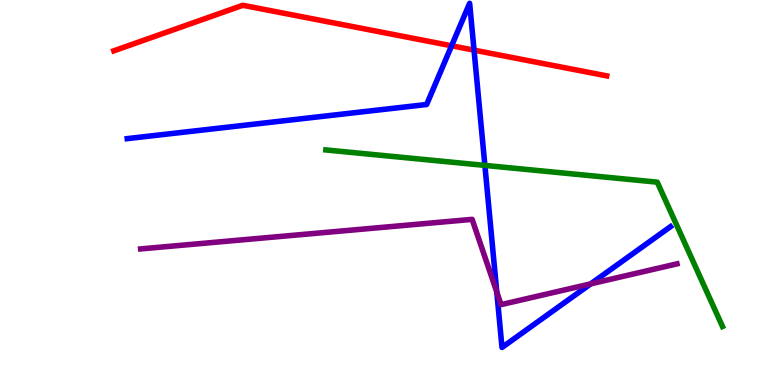[{'lines': ['blue', 'red'], 'intersections': [{'x': 5.83, 'y': 8.81}, {'x': 6.12, 'y': 8.7}]}, {'lines': ['green', 'red'], 'intersections': []}, {'lines': ['purple', 'red'], 'intersections': []}, {'lines': ['blue', 'green'], 'intersections': [{'x': 6.26, 'y': 5.7}]}, {'lines': ['blue', 'purple'], 'intersections': [{'x': 6.41, 'y': 2.41}, {'x': 7.62, 'y': 2.63}]}, {'lines': ['green', 'purple'], 'intersections': []}]